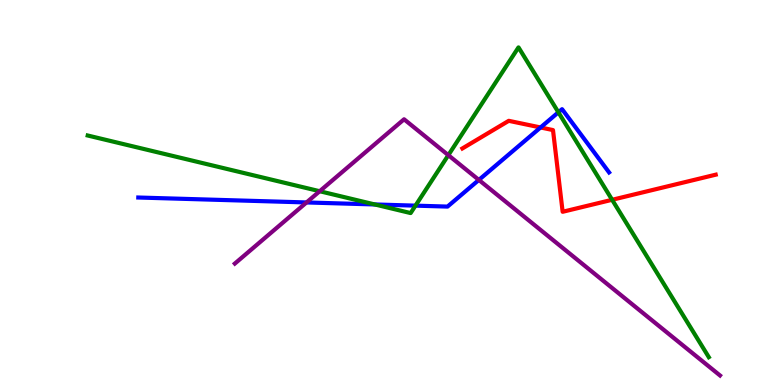[{'lines': ['blue', 'red'], 'intersections': [{'x': 6.97, 'y': 6.69}]}, {'lines': ['green', 'red'], 'intersections': [{'x': 7.9, 'y': 4.81}]}, {'lines': ['purple', 'red'], 'intersections': []}, {'lines': ['blue', 'green'], 'intersections': [{'x': 4.84, 'y': 4.69}, {'x': 5.36, 'y': 4.66}, {'x': 7.21, 'y': 7.08}]}, {'lines': ['blue', 'purple'], 'intersections': [{'x': 3.96, 'y': 4.74}, {'x': 6.18, 'y': 5.33}]}, {'lines': ['green', 'purple'], 'intersections': [{'x': 4.13, 'y': 5.03}, {'x': 5.78, 'y': 5.97}]}]